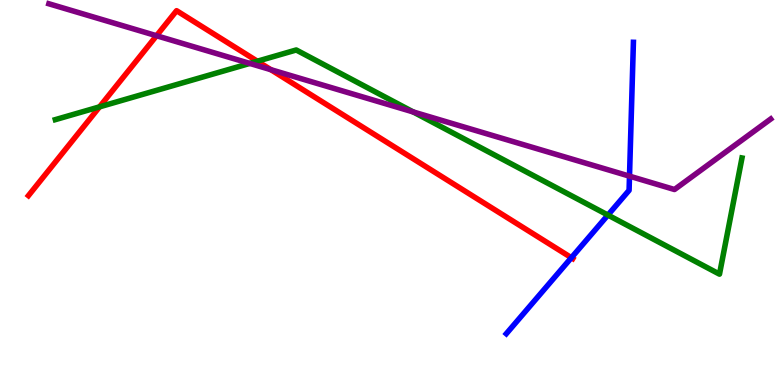[{'lines': ['blue', 'red'], 'intersections': [{'x': 7.37, 'y': 3.31}]}, {'lines': ['green', 'red'], 'intersections': [{'x': 1.28, 'y': 7.22}, {'x': 3.32, 'y': 8.41}]}, {'lines': ['purple', 'red'], 'intersections': [{'x': 2.02, 'y': 9.07}, {'x': 3.49, 'y': 8.19}]}, {'lines': ['blue', 'green'], 'intersections': [{'x': 7.84, 'y': 4.41}]}, {'lines': ['blue', 'purple'], 'intersections': [{'x': 8.12, 'y': 5.42}]}, {'lines': ['green', 'purple'], 'intersections': [{'x': 3.22, 'y': 8.35}, {'x': 5.33, 'y': 7.09}]}]